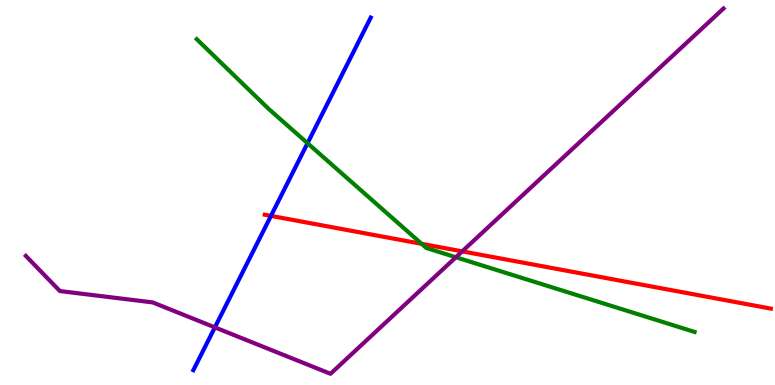[{'lines': ['blue', 'red'], 'intersections': [{'x': 3.5, 'y': 4.39}]}, {'lines': ['green', 'red'], 'intersections': [{'x': 5.44, 'y': 3.67}]}, {'lines': ['purple', 'red'], 'intersections': [{'x': 5.96, 'y': 3.47}]}, {'lines': ['blue', 'green'], 'intersections': [{'x': 3.97, 'y': 6.28}]}, {'lines': ['blue', 'purple'], 'intersections': [{'x': 2.77, 'y': 1.5}]}, {'lines': ['green', 'purple'], 'intersections': [{'x': 5.88, 'y': 3.32}]}]